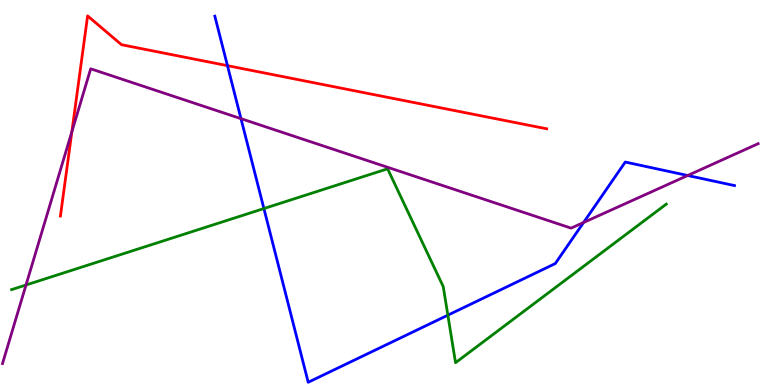[{'lines': ['blue', 'red'], 'intersections': [{'x': 2.94, 'y': 8.29}]}, {'lines': ['green', 'red'], 'intersections': []}, {'lines': ['purple', 'red'], 'intersections': [{'x': 0.928, 'y': 6.58}]}, {'lines': ['blue', 'green'], 'intersections': [{'x': 3.41, 'y': 4.58}, {'x': 5.78, 'y': 1.81}]}, {'lines': ['blue', 'purple'], 'intersections': [{'x': 3.11, 'y': 6.92}, {'x': 7.53, 'y': 4.22}, {'x': 8.87, 'y': 5.44}]}, {'lines': ['green', 'purple'], 'intersections': [{'x': 0.336, 'y': 2.6}]}]